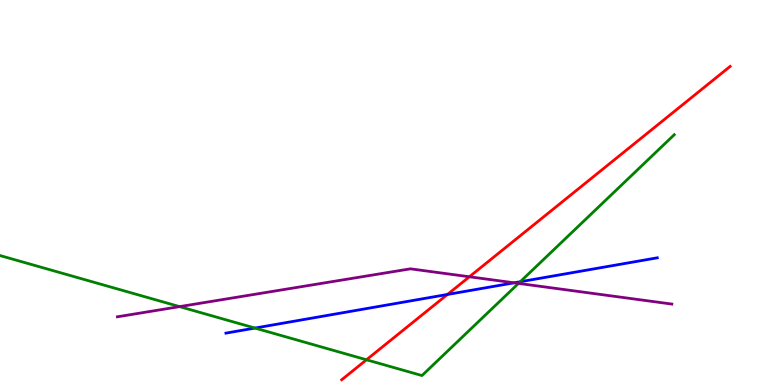[{'lines': ['blue', 'red'], 'intersections': [{'x': 5.77, 'y': 2.35}]}, {'lines': ['green', 'red'], 'intersections': [{'x': 4.73, 'y': 0.655}]}, {'lines': ['purple', 'red'], 'intersections': [{'x': 6.06, 'y': 2.81}]}, {'lines': ['blue', 'green'], 'intersections': [{'x': 3.29, 'y': 1.48}, {'x': 6.71, 'y': 2.68}]}, {'lines': ['blue', 'purple'], 'intersections': [{'x': 6.63, 'y': 2.65}]}, {'lines': ['green', 'purple'], 'intersections': [{'x': 2.32, 'y': 2.04}, {'x': 6.69, 'y': 2.64}]}]